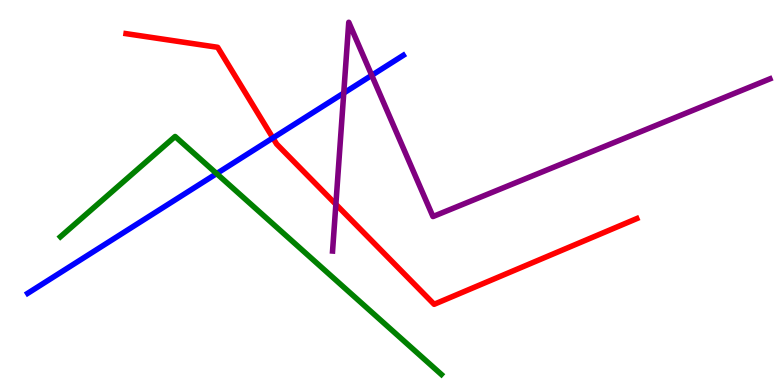[{'lines': ['blue', 'red'], 'intersections': [{'x': 3.52, 'y': 6.42}]}, {'lines': ['green', 'red'], 'intersections': []}, {'lines': ['purple', 'red'], 'intersections': [{'x': 4.33, 'y': 4.69}]}, {'lines': ['blue', 'green'], 'intersections': [{'x': 2.8, 'y': 5.49}]}, {'lines': ['blue', 'purple'], 'intersections': [{'x': 4.44, 'y': 7.58}, {'x': 4.8, 'y': 8.04}]}, {'lines': ['green', 'purple'], 'intersections': []}]